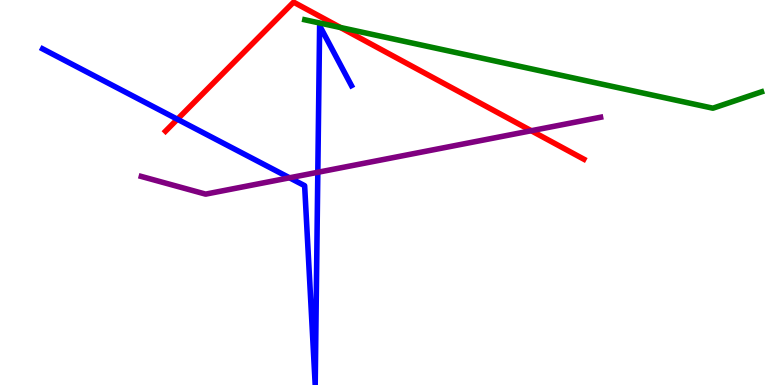[{'lines': ['blue', 'red'], 'intersections': [{'x': 2.29, 'y': 6.9}]}, {'lines': ['green', 'red'], 'intersections': [{'x': 4.39, 'y': 9.29}]}, {'lines': ['purple', 'red'], 'intersections': [{'x': 6.85, 'y': 6.6}]}, {'lines': ['blue', 'green'], 'intersections': []}, {'lines': ['blue', 'purple'], 'intersections': [{'x': 3.74, 'y': 5.38}, {'x': 4.1, 'y': 5.52}]}, {'lines': ['green', 'purple'], 'intersections': []}]